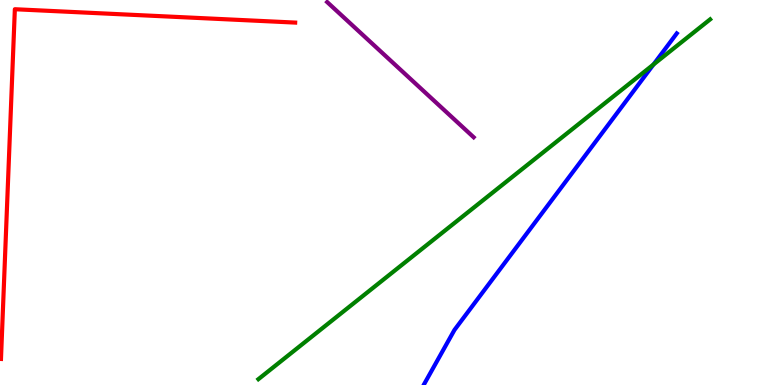[{'lines': ['blue', 'red'], 'intersections': []}, {'lines': ['green', 'red'], 'intersections': []}, {'lines': ['purple', 'red'], 'intersections': []}, {'lines': ['blue', 'green'], 'intersections': [{'x': 8.43, 'y': 8.33}]}, {'lines': ['blue', 'purple'], 'intersections': []}, {'lines': ['green', 'purple'], 'intersections': []}]